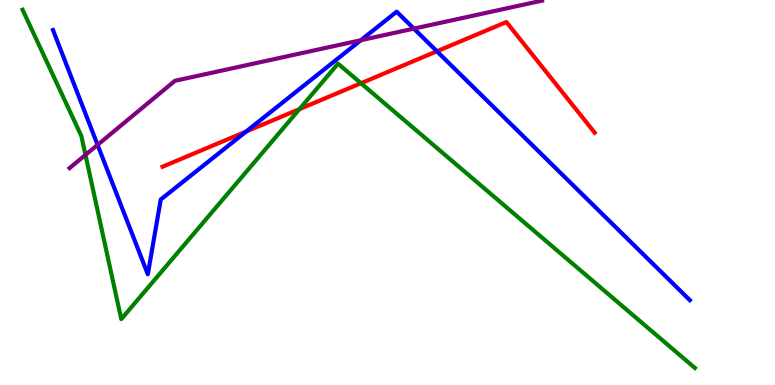[{'lines': ['blue', 'red'], 'intersections': [{'x': 3.18, 'y': 6.58}, {'x': 5.64, 'y': 8.67}]}, {'lines': ['green', 'red'], 'intersections': [{'x': 3.86, 'y': 7.17}, {'x': 4.66, 'y': 7.84}]}, {'lines': ['purple', 'red'], 'intersections': []}, {'lines': ['blue', 'green'], 'intersections': []}, {'lines': ['blue', 'purple'], 'intersections': [{'x': 1.26, 'y': 6.24}, {'x': 4.66, 'y': 8.96}, {'x': 5.34, 'y': 9.26}]}, {'lines': ['green', 'purple'], 'intersections': [{'x': 1.1, 'y': 5.98}]}]